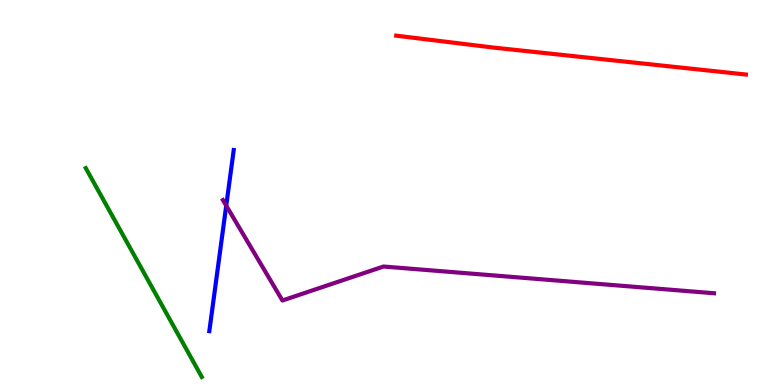[{'lines': ['blue', 'red'], 'intersections': []}, {'lines': ['green', 'red'], 'intersections': []}, {'lines': ['purple', 'red'], 'intersections': []}, {'lines': ['blue', 'green'], 'intersections': []}, {'lines': ['blue', 'purple'], 'intersections': [{'x': 2.92, 'y': 4.66}]}, {'lines': ['green', 'purple'], 'intersections': []}]